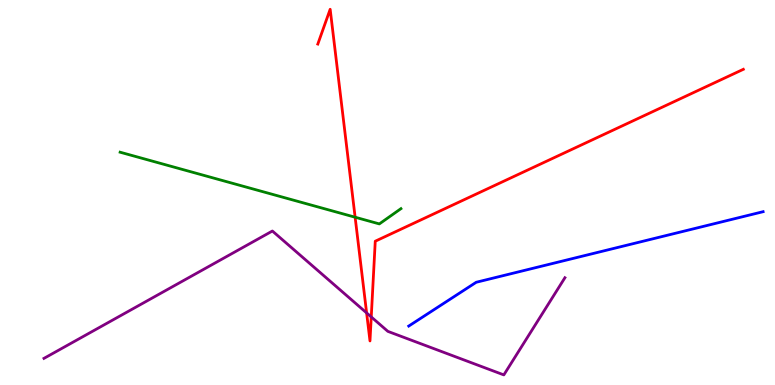[{'lines': ['blue', 'red'], 'intersections': []}, {'lines': ['green', 'red'], 'intersections': [{'x': 4.58, 'y': 4.36}]}, {'lines': ['purple', 'red'], 'intersections': [{'x': 4.73, 'y': 1.87}, {'x': 4.79, 'y': 1.77}]}, {'lines': ['blue', 'green'], 'intersections': []}, {'lines': ['blue', 'purple'], 'intersections': []}, {'lines': ['green', 'purple'], 'intersections': []}]